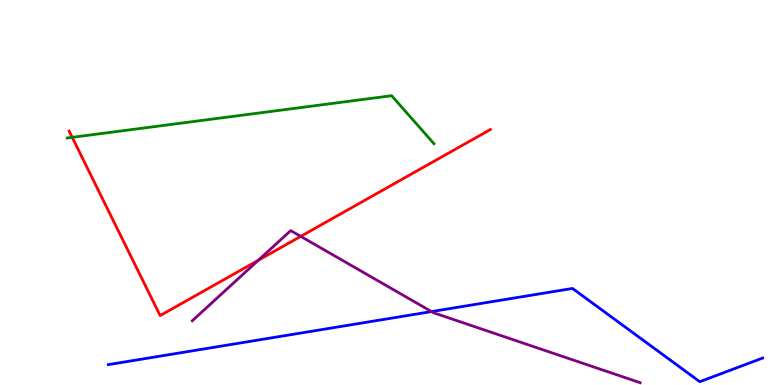[{'lines': ['blue', 'red'], 'intersections': []}, {'lines': ['green', 'red'], 'intersections': [{'x': 0.932, 'y': 6.43}]}, {'lines': ['purple', 'red'], 'intersections': [{'x': 3.33, 'y': 3.24}, {'x': 3.88, 'y': 3.86}]}, {'lines': ['blue', 'green'], 'intersections': []}, {'lines': ['blue', 'purple'], 'intersections': [{'x': 5.57, 'y': 1.91}]}, {'lines': ['green', 'purple'], 'intersections': []}]